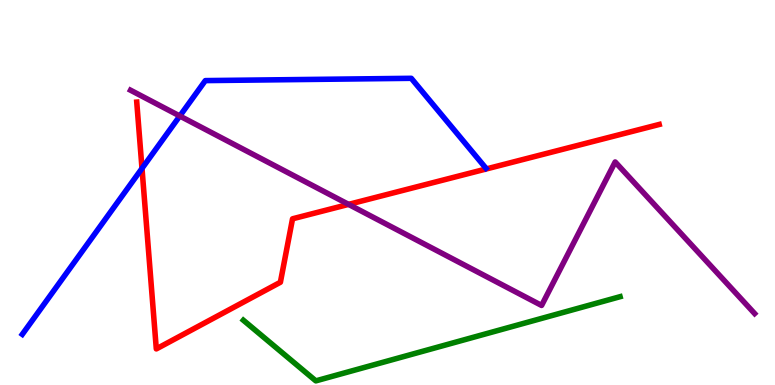[{'lines': ['blue', 'red'], 'intersections': [{'x': 1.83, 'y': 5.63}]}, {'lines': ['green', 'red'], 'intersections': []}, {'lines': ['purple', 'red'], 'intersections': [{'x': 4.5, 'y': 4.69}]}, {'lines': ['blue', 'green'], 'intersections': []}, {'lines': ['blue', 'purple'], 'intersections': [{'x': 2.32, 'y': 6.99}]}, {'lines': ['green', 'purple'], 'intersections': []}]